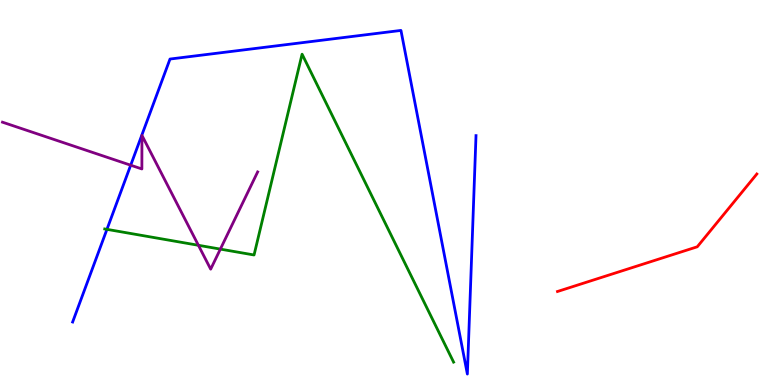[{'lines': ['blue', 'red'], 'intersections': []}, {'lines': ['green', 'red'], 'intersections': []}, {'lines': ['purple', 'red'], 'intersections': []}, {'lines': ['blue', 'green'], 'intersections': [{'x': 1.38, 'y': 4.04}]}, {'lines': ['blue', 'purple'], 'intersections': [{'x': 1.69, 'y': 5.71}]}, {'lines': ['green', 'purple'], 'intersections': [{'x': 2.56, 'y': 3.63}, {'x': 2.84, 'y': 3.53}]}]